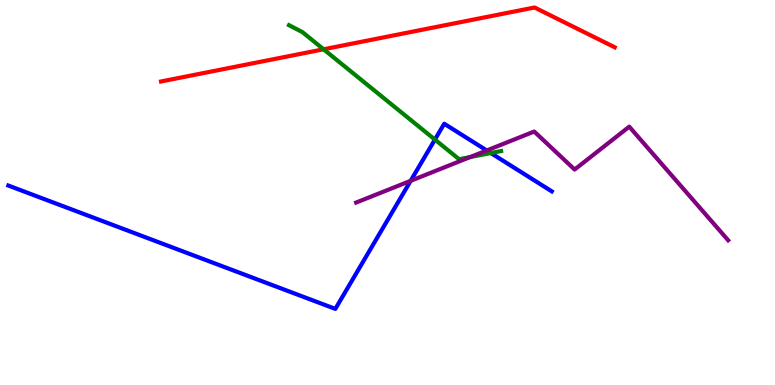[{'lines': ['blue', 'red'], 'intersections': []}, {'lines': ['green', 'red'], 'intersections': [{'x': 4.18, 'y': 8.72}]}, {'lines': ['purple', 'red'], 'intersections': []}, {'lines': ['blue', 'green'], 'intersections': [{'x': 5.61, 'y': 6.37}, {'x': 6.33, 'y': 6.03}]}, {'lines': ['blue', 'purple'], 'intersections': [{'x': 5.3, 'y': 5.3}, {'x': 6.28, 'y': 6.09}]}, {'lines': ['green', 'purple'], 'intersections': [{'x': 6.07, 'y': 5.92}]}]